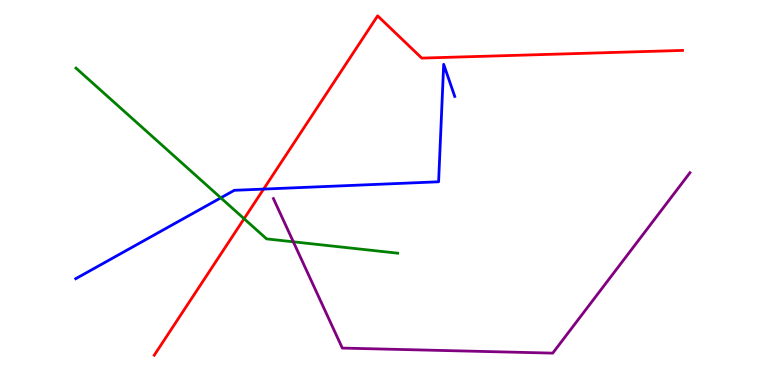[{'lines': ['blue', 'red'], 'intersections': [{'x': 3.4, 'y': 5.09}]}, {'lines': ['green', 'red'], 'intersections': [{'x': 3.15, 'y': 4.32}]}, {'lines': ['purple', 'red'], 'intersections': []}, {'lines': ['blue', 'green'], 'intersections': [{'x': 2.85, 'y': 4.86}]}, {'lines': ['blue', 'purple'], 'intersections': []}, {'lines': ['green', 'purple'], 'intersections': [{'x': 3.78, 'y': 3.72}]}]